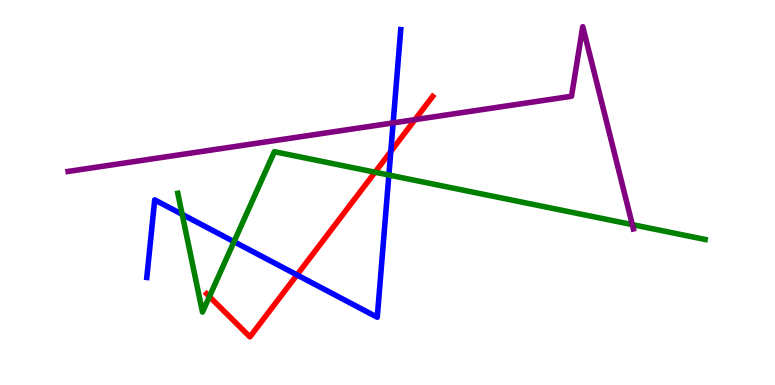[{'lines': ['blue', 'red'], 'intersections': [{'x': 3.83, 'y': 2.86}, {'x': 5.04, 'y': 6.07}]}, {'lines': ['green', 'red'], 'intersections': [{'x': 2.7, 'y': 2.3}, {'x': 4.84, 'y': 5.53}]}, {'lines': ['purple', 'red'], 'intersections': [{'x': 5.35, 'y': 6.89}]}, {'lines': ['blue', 'green'], 'intersections': [{'x': 2.35, 'y': 4.43}, {'x': 3.02, 'y': 3.72}, {'x': 5.02, 'y': 5.45}]}, {'lines': ['blue', 'purple'], 'intersections': [{'x': 5.07, 'y': 6.81}]}, {'lines': ['green', 'purple'], 'intersections': [{'x': 8.16, 'y': 4.17}]}]